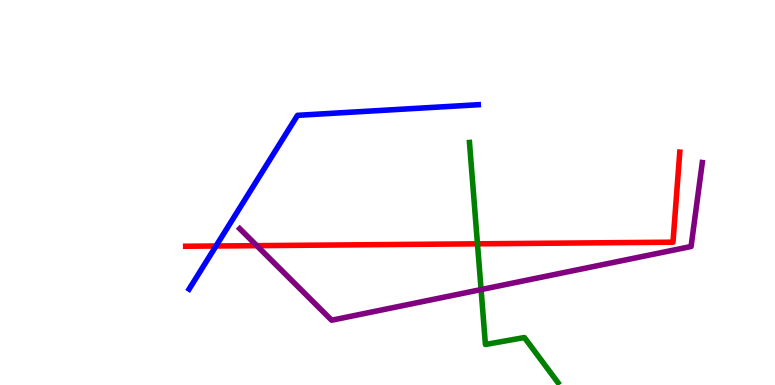[{'lines': ['blue', 'red'], 'intersections': [{'x': 2.79, 'y': 3.61}]}, {'lines': ['green', 'red'], 'intersections': [{'x': 6.16, 'y': 3.67}]}, {'lines': ['purple', 'red'], 'intersections': [{'x': 3.31, 'y': 3.62}]}, {'lines': ['blue', 'green'], 'intersections': []}, {'lines': ['blue', 'purple'], 'intersections': []}, {'lines': ['green', 'purple'], 'intersections': [{'x': 6.21, 'y': 2.48}]}]